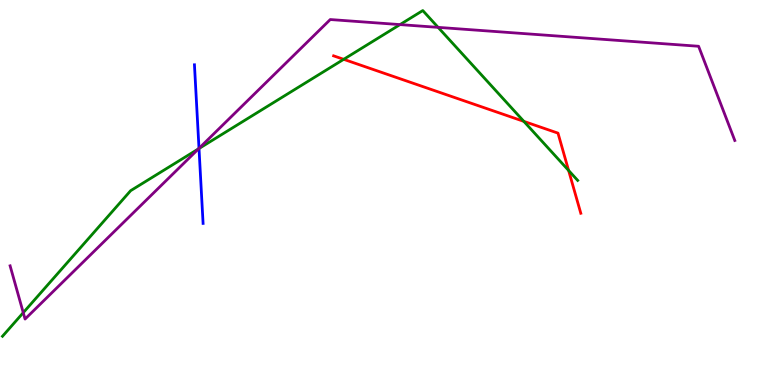[{'lines': ['blue', 'red'], 'intersections': []}, {'lines': ['green', 'red'], 'intersections': [{'x': 4.43, 'y': 8.46}, {'x': 6.76, 'y': 6.85}, {'x': 7.34, 'y': 5.57}]}, {'lines': ['purple', 'red'], 'intersections': []}, {'lines': ['blue', 'green'], 'intersections': [{'x': 2.57, 'y': 6.14}]}, {'lines': ['blue', 'purple'], 'intersections': [{'x': 2.57, 'y': 6.15}]}, {'lines': ['green', 'purple'], 'intersections': [{'x': 0.3, 'y': 1.88}, {'x': 2.56, 'y': 6.13}, {'x': 5.16, 'y': 9.36}, {'x': 5.65, 'y': 9.29}]}]